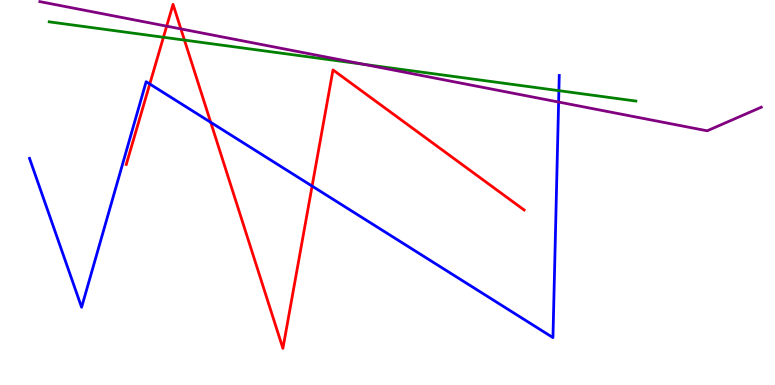[{'lines': ['blue', 'red'], 'intersections': [{'x': 1.93, 'y': 7.82}, {'x': 2.72, 'y': 6.82}, {'x': 4.03, 'y': 5.17}]}, {'lines': ['green', 'red'], 'intersections': [{'x': 2.11, 'y': 9.03}, {'x': 2.38, 'y': 8.96}]}, {'lines': ['purple', 'red'], 'intersections': [{'x': 2.15, 'y': 9.32}, {'x': 2.33, 'y': 9.25}]}, {'lines': ['blue', 'green'], 'intersections': [{'x': 7.21, 'y': 7.65}]}, {'lines': ['blue', 'purple'], 'intersections': [{'x': 7.21, 'y': 7.35}]}, {'lines': ['green', 'purple'], 'intersections': [{'x': 4.69, 'y': 8.33}]}]